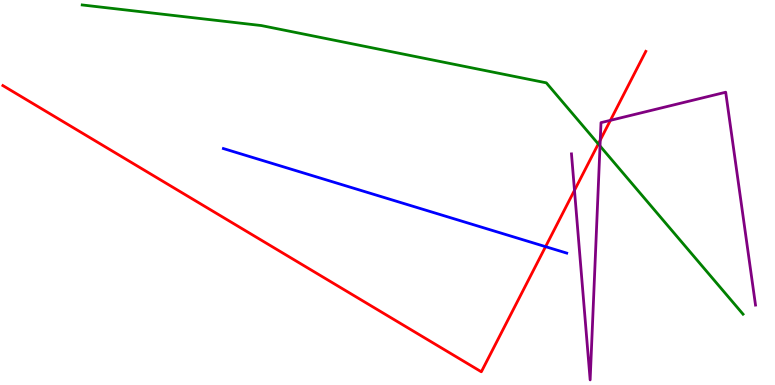[{'lines': ['blue', 'red'], 'intersections': [{'x': 7.04, 'y': 3.59}]}, {'lines': ['green', 'red'], 'intersections': [{'x': 7.72, 'y': 6.26}]}, {'lines': ['purple', 'red'], 'intersections': [{'x': 7.41, 'y': 5.06}, {'x': 7.75, 'y': 6.36}, {'x': 7.88, 'y': 6.87}]}, {'lines': ['blue', 'green'], 'intersections': []}, {'lines': ['blue', 'purple'], 'intersections': []}, {'lines': ['green', 'purple'], 'intersections': [{'x': 7.74, 'y': 6.21}]}]